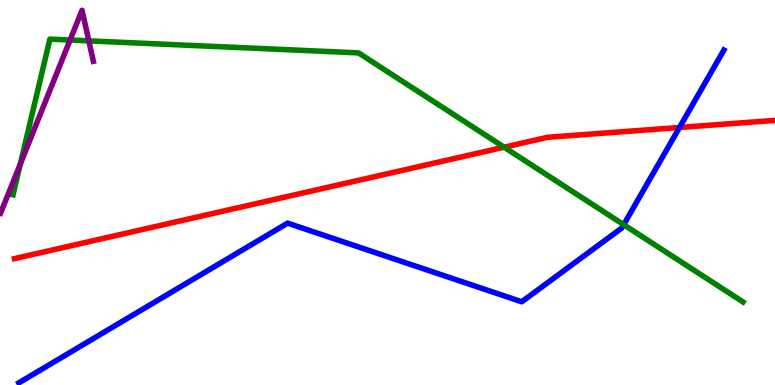[{'lines': ['blue', 'red'], 'intersections': [{'x': 8.77, 'y': 6.69}]}, {'lines': ['green', 'red'], 'intersections': [{'x': 6.5, 'y': 6.18}]}, {'lines': ['purple', 'red'], 'intersections': []}, {'lines': ['blue', 'green'], 'intersections': [{'x': 8.05, 'y': 4.16}]}, {'lines': ['blue', 'purple'], 'intersections': []}, {'lines': ['green', 'purple'], 'intersections': [{'x': 0.263, 'y': 5.75}, {'x': 0.904, 'y': 8.96}, {'x': 1.15, 'y': 8.94}]}]